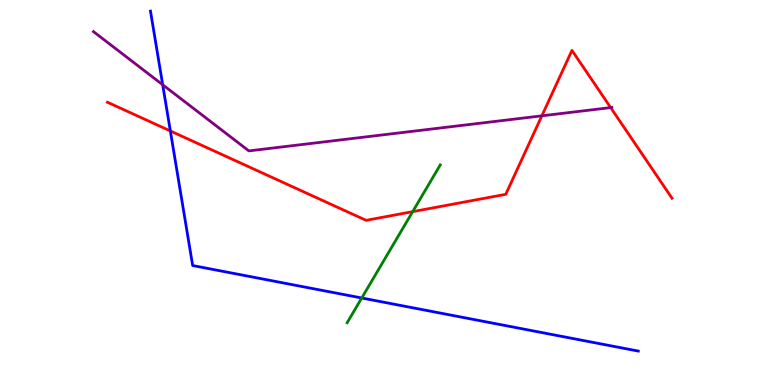[{'lines': ['blue', 'red'], 'intersections': [{'x': 2.2, 'y': 6.6}]}, {'lines': ['green', 'red'], 'intersections': [{'x': 5.32, 'y': 4.5}]}, {'lines': ['purple', 'red'], 'intersections': [{'x': 6.99, 'y': 6.99}, {'x': 7.88, 'y': 7.21}]}, {'lines': ['blue', 'green'], 'intersections': [{'x': 4.67, 'y': 2.26}]}, {'lines': ['blue', 'purple'], 'intersections': [{'x': 2.1, 'y': 7.8}]}, {'lines': ['green', 'purple'], 'intersections': []}]